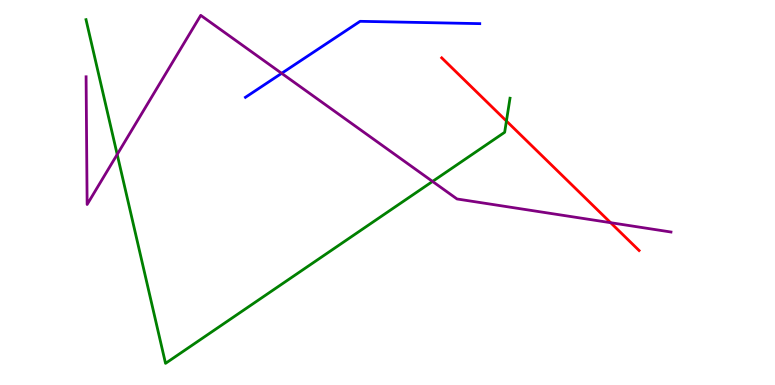[{'lines': ['blue', 'red'], 'intersections': []}, {'lines': ['green', 'red'], 'intersections': [{'x': 6.53, 'y': 6.86}]}, {'lines': ['purple', 'red'], 'intersections': [{'x': 7.88, 'y': 4.22}]}, {'lines': ['blue', 'green'], 'intersections': []}, {'lines': ['blue', 'purple'], 'intersections': [{'x': 3.63, 'y': 8.1}]}, {'lines': ['green', 'purple'], 'intersections': [{'x': 1.51, 'y': 5.99}, {'x': 5.58, 'y': 5.29}]}]